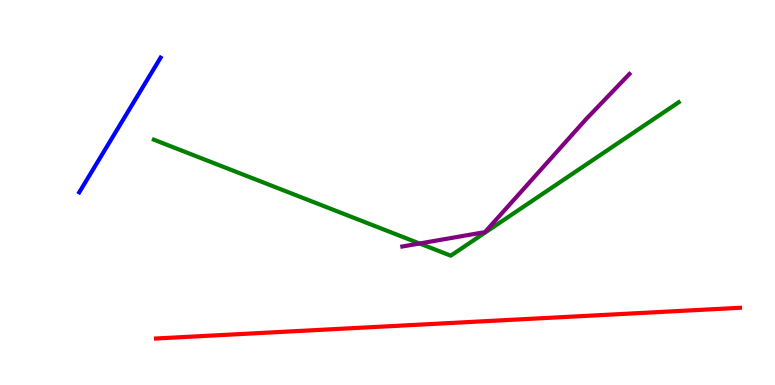[{'lines': ['blue', 'red'], 'intersections': []}, {'lines': ['green', 'red'], 'intersections': []}, {'lines': ['purple', 'red'], 'intersections': []}, {'lines': ['blue', 'green'], 'intersections': []}, {'lines': ['blue', 'purple'], 'intersections': []}, {'lines': ['green', 'purple'], 'intersections': [{'x': 5.41, 'y': 3.68}]}]